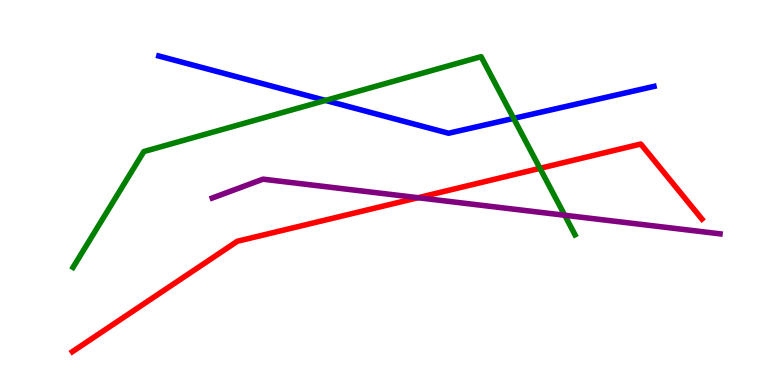[{'lines': ['blue', 'red'], 'intersections': []}, {'lines': ['green', 'red'], 'intersections': [{'x': 6.97, 'y': 5.63}]}, {'lines': ['purple', 'red'], 'intersections': [{'x': 5.39, 'y': 4.86}]}, {'lines': ['blue', 'green'], 'intersections': [{'x': 4.2, 'y': 7.39}, {'x': 6.63, 'y': 6.92}]}, {'lines': ['blue', 'purple'], 'intersections': []}, {'lines': ['green', 'purple'], 'intersections': [{'x': 7.29, 'y': 4.41}]}]